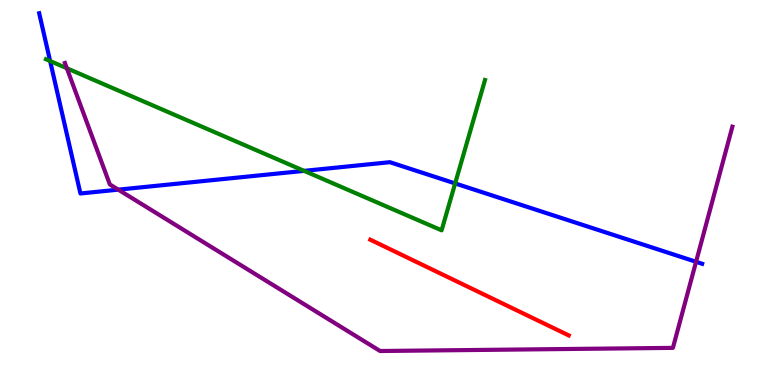[{'lines': ['blue', 'red'], 'intersections': []}, {'lines': ['green', 'red'], 'intersections': []}, {'lines': ['purple', 'red'], 'intersections': []}, {'lines': ['blue', 'green'], 'intersections': [{'x': 0.647, 'y': 8.42}, {'x': 3.92, 'y': 5.56}, {'x': 5.87, 'y': 5.24}]}, {'lines': ['blue', 'purple'], 'intersections': [{'x': 1.53, 'y': 5.07}, {'x': 8.98, 'y': 3.2}]}, {'lines': ['green', 'purple'], 'intersections': [{'x': 0.863, 'y': 8.23}]}]